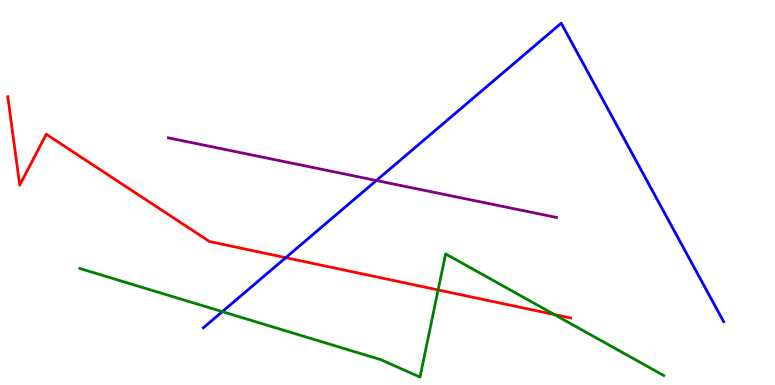[{'lines': ['blue', 'red'], 'intersections': [{'x': 3.69, 'y': 3.31}]}, {'lines': ['green', 'red'], 'intersections': [{'x': 5.65, 'y': 2.47}, {'x': 7.15, 'y': 1.83}]}, {'lines': ['purple', 'red'], 'intersections': []}, {'lines': ['blue', 'green'], 'intersections': [{'x': 2.87, 'y': 1.91}]}, {'lines': ['blue', 'purple'], 'intersections': [{'x': 4.86, 'y': 5.31}]}, {'lines': ['green', 'purple'], 'intersections': []}]